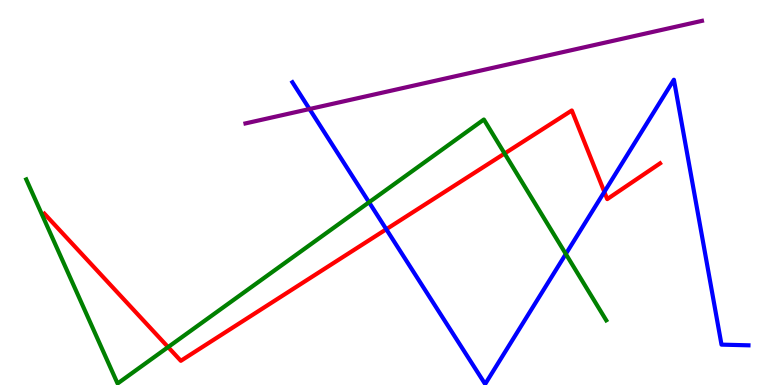[{'lines': ['blue', 'red'], 'intersections': [{'x': 4.98, 'y': 4.05}, {'x': 7.8, 'y': 5.02}]}, {'lines': ['green', 'red'], 'intersections': [{'x': 2.17, 'y': 0.985}, {'x': 6.51, 'y': 6.01}]}, {'lines': ['purple', 'red'], 'intersections': []}, {'lines': ['blue', 'green'], 'intersections': [{'x': 4.76, 'y': 4.75}, {'x': 7.3, 'y': 3.4}]}, {'lines': ['blue', 'purple'], 'intersections': [{'x': 3.99, 'y': 7.17}]}, {'lines': ['green', 'purple'], 'intersections': []}]